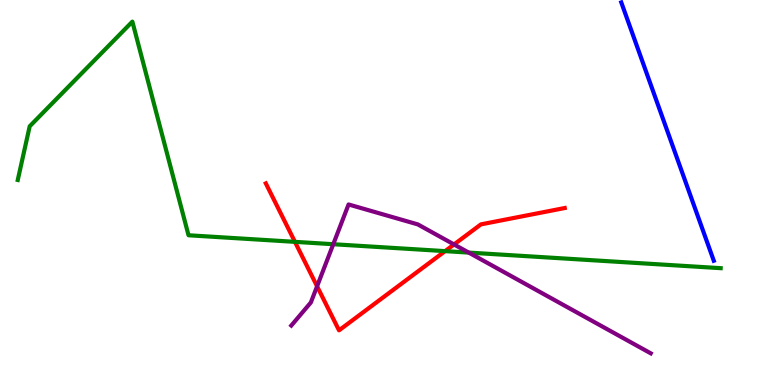[{'lines': ['blue', 'red'], 'intersections': []}, {'lines': ['green', 'red'], 'intersections': [{'x': 3.81, 'y': 3.72}, {'x': 5.74, 'y': 3.48}]}, {'lines': ['purple', 'red'], 'intersections': [{'x': 4.09, 'y': 2.56}, {'x': 5.86, 'y': 3.65}]}, {'lines': ['blue', 'green'], 'intersections': []}, {'lines': ['blue', 'purple'], 'intersections': []}, {'lines': ['green', 'purple'], 'intersections': [{'x': 4.3, 'y': 3.66}, {'x': 6.05, 'y': 3.44}]}]